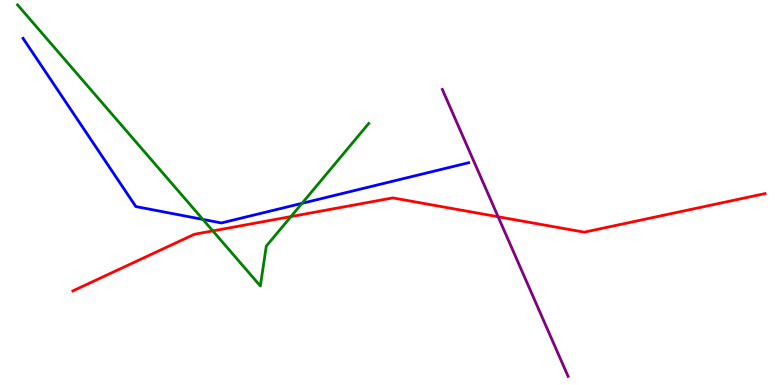[{'lines': ['blue', 'red'], 'intersections': []}, {'lines': ['green', 'red'], 'intersections': [{'x': 2.75, 'y': 4.0}, {'x': 3.75, 'y': 4.37}]}, {'lines': ['purple', 'red'], 'intersections': [{'x': 6.43, 'y': 4.37}]}, {'lines': ['blue', 'green'], 'intersections': [{'x': 2.62, 'y': 4.3}, {'x': 3.9, 'y': 4.72}]}, {'lines': ['blue', 'purple'], 'intersections': []}, {'lines': ['green', 'purple'], 'intersections': []}]